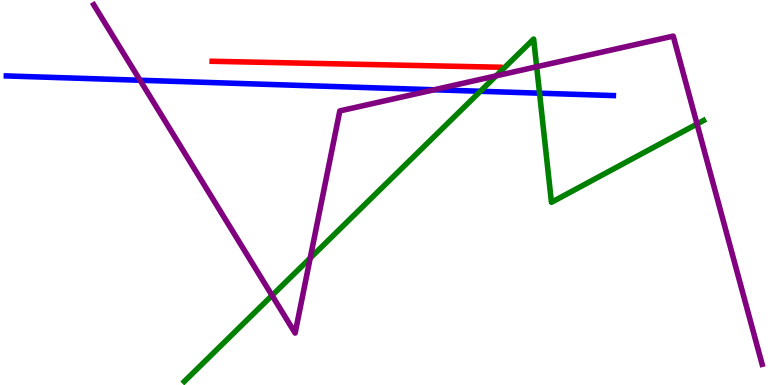[{'lines': ['blue', 'red'], 'intersections': []}, {'lines': ['green', 'red'], 'intersections': []}, {'lines': ['purple', 'red'], 'intersections': []}, {'lines': ['blue', 'green'], 'intersections': [{'x': 6.2, 'y': 7.63}, {'x': 6.96, 'y': 7.58}]}, {'lines': ['blue', 'purple'], 'intersections': [{'x': 1.81, 'y': 7.92}, {'x': 5.6, 'y': 7.67}]}, {'lines': ['green', 'purple'], 'intersections': [{'x': 3.51, 'y': 2.33}, {'x': 4.0, 'y': 3.3}, {'x': 6.4, 'y': 8.03}, {'x': 6.92, 'y': 8.27}, {'x': 8.99, 'y': 6.78}]}]